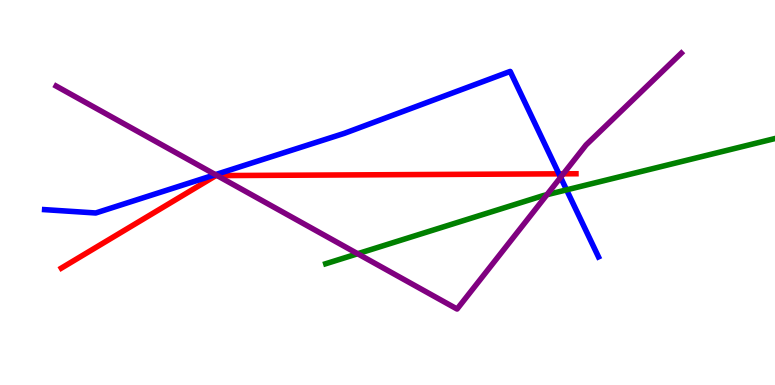[{'lines': ['blue', 'red'], 'intersections': [{'x': 7.21, 'y': 5.48}]}, {'lines': ['green', 'red'], 'intersections': []}, {'lines': ['purple', 'red'], 'intersections': [{'x': 2.8, 'y': 5.44}, {'x': 7.27, 'y': 5.49}]}, {'lines': ['blue', 'green'], 'intersections': [{'x': 7.31, 'y': 5.07}]}, {'lines': ['blue', 'purple'], 'intersections': [{'x': 2.78, 'y': 5.46}, {'x': 7.23, 'y': 5.39}]}, {'lines': ['green', 'purple'], 'intersections': [{'x': 4.61, 'y': 3.41}, {'x': 7.06, 'y': 4.94}]}]